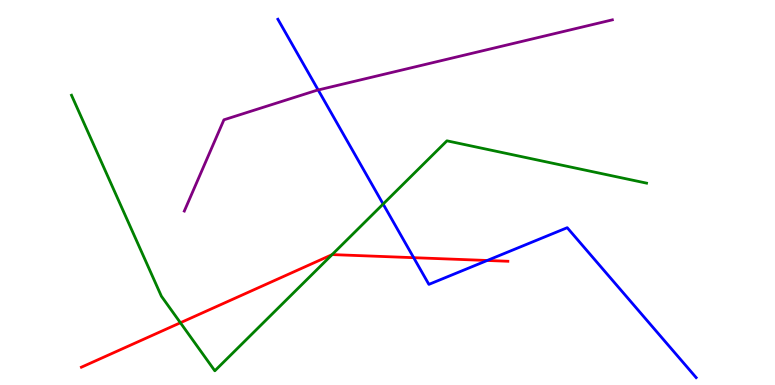[{'lines': ['blue', 'red'], 'intersections': [{'x': 5.34, 'y': 3.31}, {'x': 6.29, 'y': 3.23}]}, {'lines': ['green', 'red'], 'intersections': [{'x': 2.33, 'y': 1.62}, {'x': 4.28, 'y': 3.38}]}, {'lines': ['purple', 'red'], 'intersections': []}, {'lines': ['blue', 'green'], 'intersections': [{'x': 4.94, 'y': 4.7}]}, {'lines': ['blue', 'purple'], 'intersections': [{'x': 4.11, 'y': 7.66}]}, {'lines': ['green', 'purple'], 'intersections': []}]